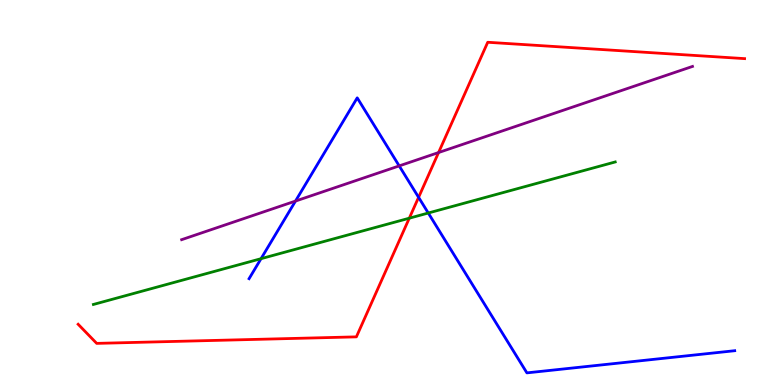[{'lines': ['blue', 'red'], 'intersections': [{'x': 5.4, 'y': 4.87}]}, {'lines': ['green', 'red'], 'intersections': [{'x': 5.28, 'y': 4.33}]}, {'lines': ['purple', 'red'], 'intersections': [{'x': 5.66, 'y': 6.04}]}, {'lines': ['blue', 'green'], 'intersections': [{'x': 3.37, 'y': 3.28}, {'x': 5.53, 'y': 4.47}]}, {'lines': ['blue', 'purple'], 'intersections': [{'x': 3.81, 'y': 4.78}, {'x': 5.15, 'y': 5.69}]}, {'lines': ['green', 'purple'], 'intersections': []}]